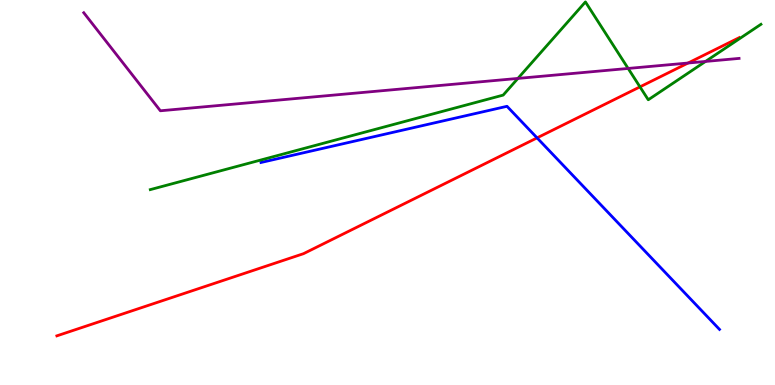[{'lines': ['blue', 'red'], 'intersections': [{'x': 6.93, 'y': 6.42}]}, {'lines': ['green', 'red'], 'intersections': [{'x': 8.26, 'y': 7.74}]}, {'lines': ['purple', 'red'], 'intersections': [{'x': 8.88, 'y': 8.36}]}, {'lines': ['blue', 'green'], 'intersections': []}, {'lines': ['blue', 'purple'], 'intersections': []}, {'lines': ['green', 'purple'], 'intersections': [{'x': 6.68, 'y': 7.96}, {'x': 8.11, 'y': 8.22}, {'x': 9.1, 'y': 8.4}]}]